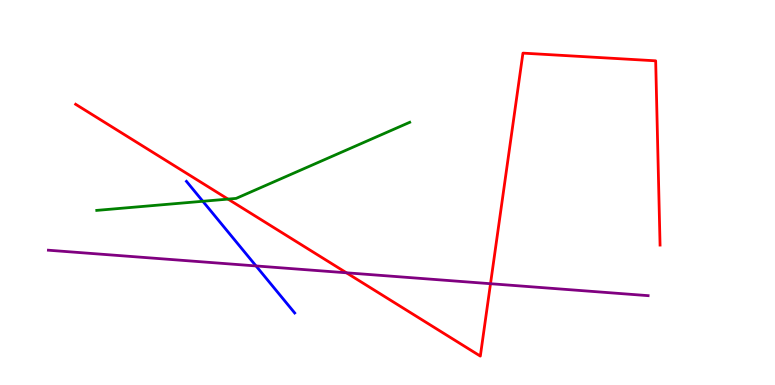[{'lines': ['blue', 'red'], 'intersections': []}, {'lines': ['green', 'red'], 'intersections': [{'x': 2.94, 'y': 4.83}]}, {'lines': ['purple', 'red'], 'intersections': [{'x': 4.47, 'y': 2.91}, {'x': 6.33, 'y': 2.63}]}, {'lines': ['blue', 'green'], 'intersections': [{'x': 2.62, 'y': 4.77}]}, {'lines': ['blue', 'purple'], 'intersections': [{'x': 3.3, 'y': 3.09}]}, {'lines': ['green', 'purple'], 'intersections': []}]